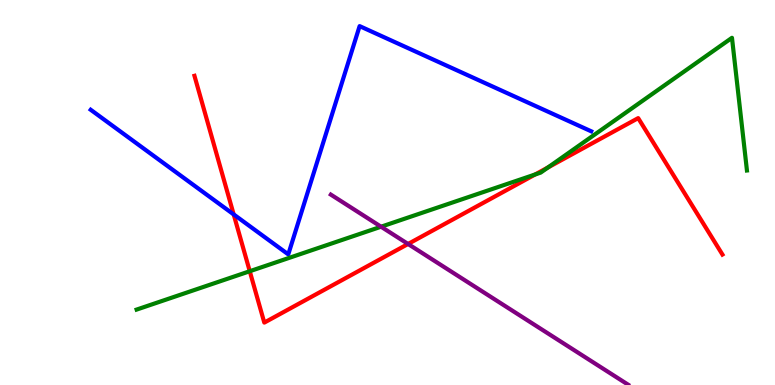[{'lines': ['blue', 'red'], 'intersections': [{'x': 3.02, 'y': 4.43}]}, {'lines': ['green', 'red'], 'intersections': [{'x': 3.22, 'y': 2.96}, {'x': 6.91, 'y': 5.47}, {'x': 7.07, 'y': 5.65}]}, {'lines': ['purple', 'red'], 'intersections': [{'x': 5.27, 'y': 3.66}]}, {'lines': ['blue', 'green'], 'intersections': []}, {'lines': ['blue', 'purple'], 'intersections': []}, {'lines': ['green', 'purple'], 'intersections': [{'x': 4.92, 'y': 4.11}]}]